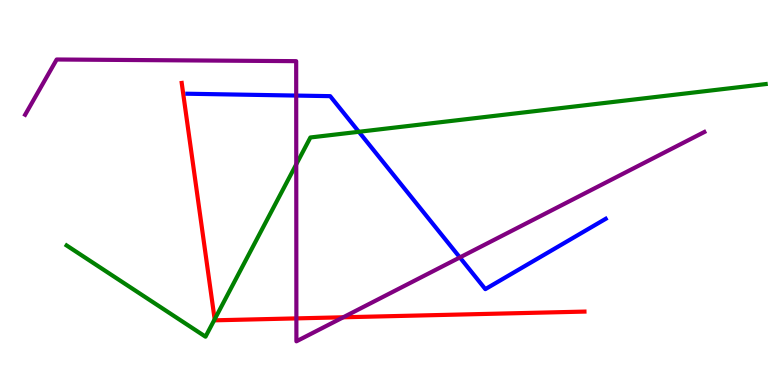[{'lines': ['blue', 'red'], 'intersections': []}, {'lines': ['green', 'red'], 'intersections': [{'x': 2.77, 'y': 1.71}]}, {'lines': ['purple', 'red'], 'intersections': [{'x': 3.82, 'y': 1.73}, {'x': 4.43, 'y': 1.76}]}, {'lines': ['blue', 'green'], 'intersections': [{'x': 4.63, 'y': 6.58}]}, {'lines': ['blue', 'purple'], 'intersections': [{'x': 3.82, 'y': 7.52}, {'x': 5.93, 'y': 3.31}]}, {'lines': ['green', 'purple'], 'intersections': [{'x': 3.82, 'y': 5.73}]}]